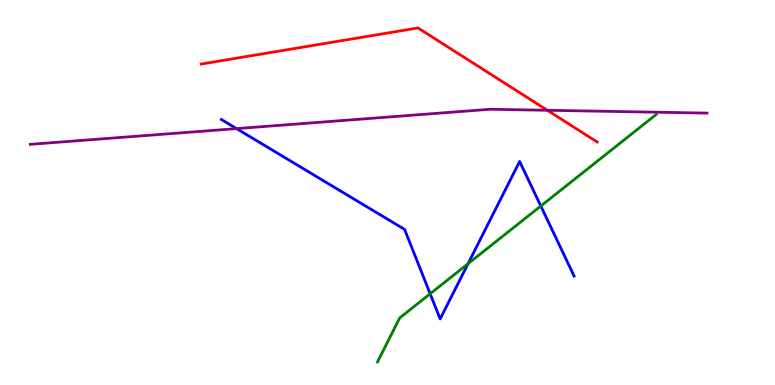[{'lines': ['blue', 'red'], 'intersections': []}, {'lines': ['green', 'red'], 'intersections': []}, {'lines': ['purple', 'red'], 'intersections': [{'x': 7.06, 'y': 7.14}]}, {'lines': ['blue', 'green'], 'intersections': [{'x': 5.55, 'y': 2.37}, {'x': 6.04, 'y': 3.15}, {'x': 6.98, 'y': 4.65}]}, {'lines': ['blue', 'purple'], 'intersections': [{'x': 3.05, 'y': 6.66}]}, {'lines': ['green', 'purple'], 'intersections': []}]